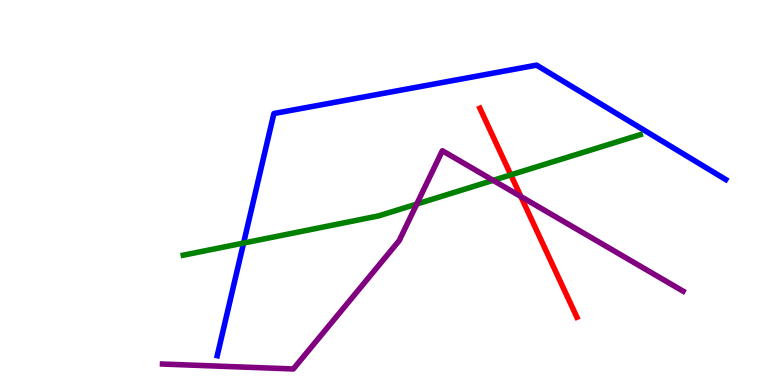[{'lines': ['blue', 'red'], 'intersections': []}, {'lines': ['green', 'red'], 'intersections': [{'x': 6.59, 'y': 5.46}]}, {'lines': ['purple', 'red'], 'intersections': [{'x': 6.72, 'y': 4.9}]}, {'lines': ['blue', 'green'], 'intersections': [{'x': 3.14, 'y': 3.69}]}, {'lines': ['blue', 'purple'], 'intersections': []}, {'lines': ['green', 'purple'], 'intersections': [{'x': 5.38, 'y': 4.7}, {'x': 6.36, 'y': 5.32}]}]